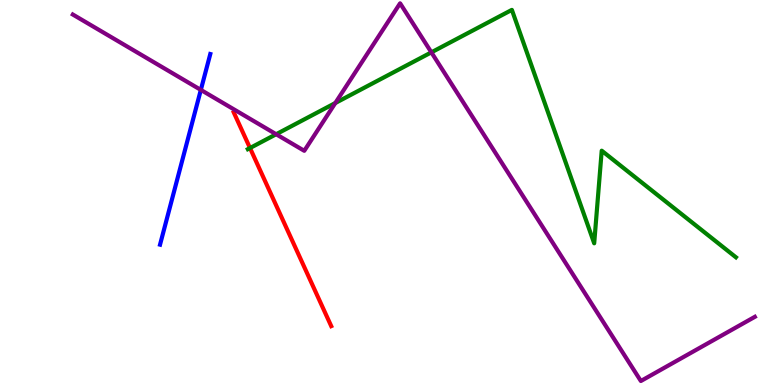[{'lines': ['blue', 'red'], 'intersections': []}, {'lines': ['green', 'red'], 'intersections': [{'x': 3.23, 'y': 6.16}]}, {'lines': ['purple', 'red'], 'intersections': []}, {'lines': ['blue', 'green'], 'intersections': []}, {'lines': ['blue', 'purple'], 'intersections': [{'x': 2.59, 'y': 7.66}]}, {'lines': ['green', 'purple'], 'intersections': [{'x': 3.56, 'y': 6.51}, {'x': 4.33, 'y': 7.32}, {'x': 5.57, 'y': 8.64}]}]